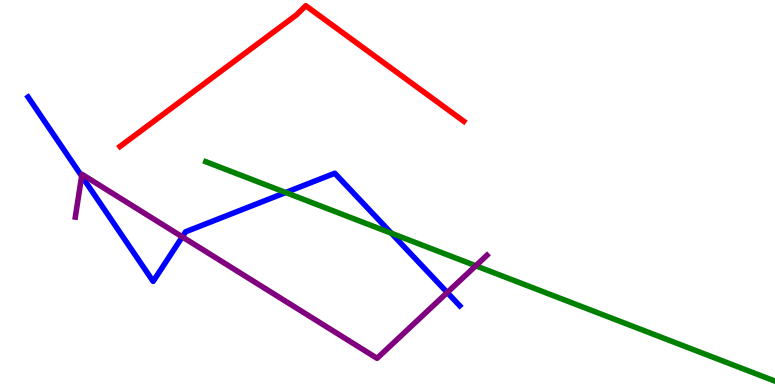[{'lines': ['blue', 'red'], 'intersections': []}, {'lines': ['green', 'red'], 'intersections': []}, {'lines': ['purple', 'red'], 'intersections': []}, {'lines': ['blue', 'green'], 'intersections': [{'x': 3.69, 'y': 5.0}, {'x': 5.05, 'y': 3.94}]}, {'lines': ['blue', 'purple'], 'intersections': [{'x': 1.05, 'y': 5.43}, {'x': 2.35, 'y': 3.85}, {'x': 5.77, 'y': 2.4}]}, {'lines': ['green', 'purple'], 'intersections': [{'x': 6.14, 'y': 3.1}]}]